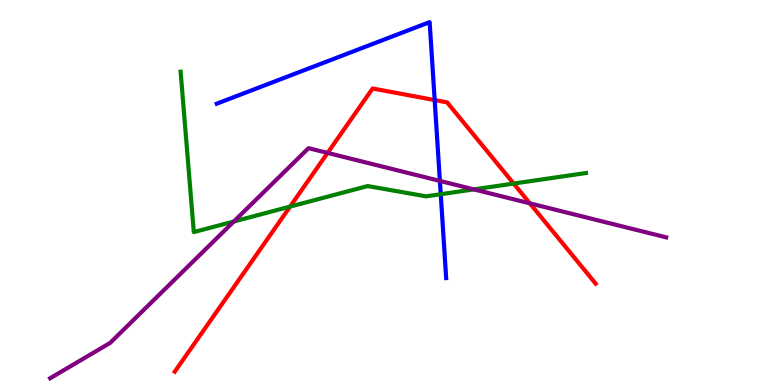[{'lines': ['blue', 'red'], 'intersections': [{'x': 5.61, 'y': 7.4}]}, {'lines': ['green', 'red'], 'intersections': [{'x': 3.74, 'y': 4.63}, {'x': 6.63, 'y': 5.23}]}, {'lines': ['purple', 'red'], 'intersections': [{'x': 4.23, 'y': 6.03}, {'x': 6.84, 'y': 4.72}]}, {'lines': ['blue', 'green'], 'intersections': [{'x': 5.69, 'y': 4.96}]}, {'lines': ['blue', 'purple'], 'intersections': [{'x': 5.68, 'y': 5.3}]}, {'lines': ['green', 'purple'], 'intersections': [{'x': 3.02, 'y': 4.25}, {'x': 6.11, 'y': 5.08}]}]